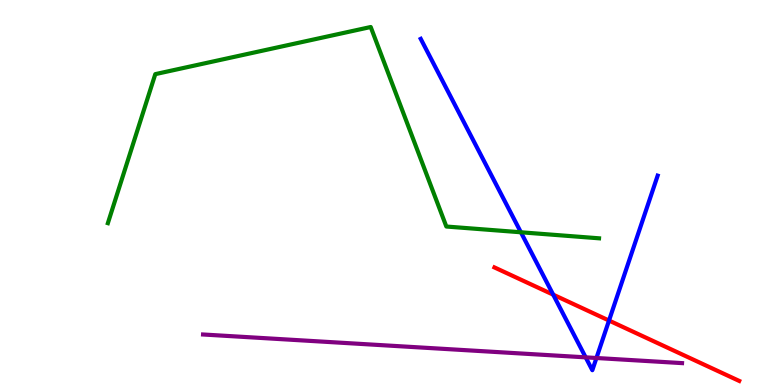[{'lines': ['blue', 'red'], 'intersections': [{'x': 7.14, 'y': 2.35}, {'x': 7.86, 'y': 1.67}]}, {'lines': ['green', 'red'], 'intersections': []}, {'lines': ['purple', 'red'], 'intersections': []}, {'lines': ['blue', 'green'], 'intersections': [{'x': 6.72, 'y': 3.97}]}, {'lines': ['blue', 'purple'], 'intersections': [{'x': 7.56, 'y': 0.718}, {'x': 7.7, 'y': 0.701}]}, {'lines': ['green', 'purple'], 'intersections': []}]